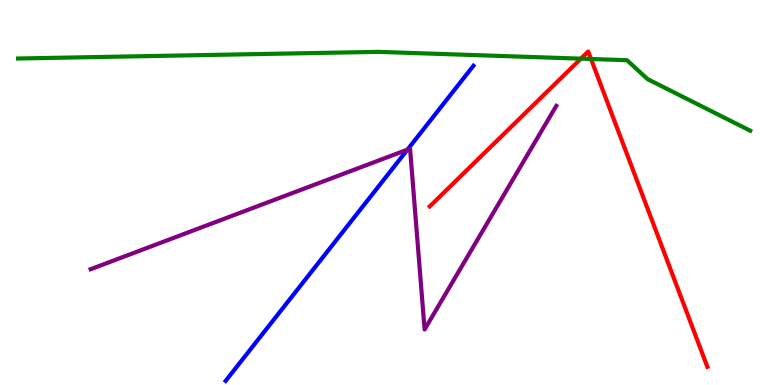[{'lines': ['blue', 'red'], 'intersections': []}, {'lines': ['green', 'red'], 'intersections': [{'x': 7.5, 'y': 8.48}, {'x': 7.63, 'y': 8.47}]}, {'lines': ['purple', 'red'], 'intersections': []}, {'lines': ['blue', 'green'], 'intersections': []}, {'lines': ['blue', 'purple'], 'intersections': [{'x': 5.26, 'y': 6.11}]}, {'lines': ['green', 'purple'], 'intersections': []}]